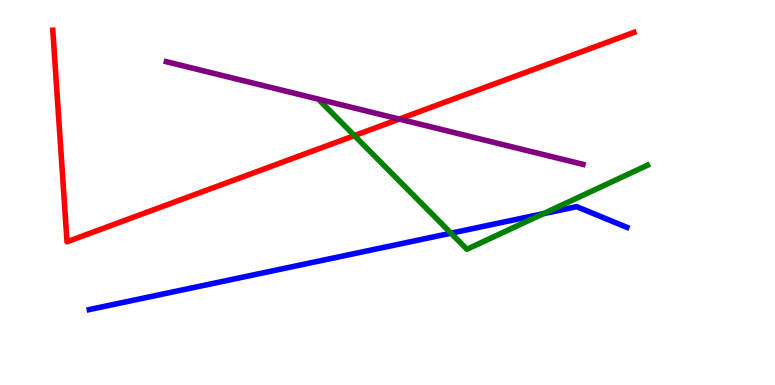[{'lines': ['blue', 'red'], 'intersections': []}, {'lines': ['green', 'red'], 'intersections': [{'x': 4.57, 'y': 6.48}]}, {'lines': ['purple', 'red'], 'intersections': [{'x': 5.15, 'y': 6.91}]}, {'lines': ['blue', 'green'], 'intersections': [{'x': 5.82, 'y': 3.94}, {'x': 7.01, 'y': 4.45}]}, {'lines': ['blue', 'purple'], 'intersections': []}, {'lines': ['green', 'purple'], 'intersections': []}]